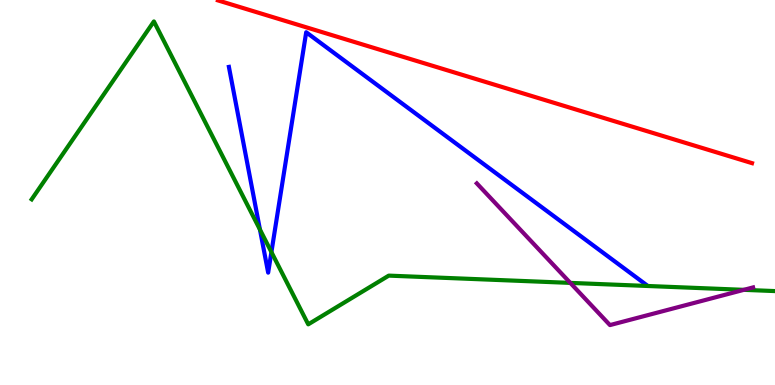[{'lines': ['blue', 'red'], 'intersections': []}, {'lines': ['green', 'red'], 'intersections': []}, {'lines': ['purple', 'red'], 'intersections': []}, {'lines': ['blue', 'green'], 'intersections': [{'x': 3.35, 'y': 4.04}, {'x': 3.5, 'y': 3.45}]}, {'lines': ['blue', 'purple'], 'intersections': []}, {'lines': ['green', 'purple'], 'intersections': [{'x': 7.36, 'y': 2.65}, {'x': 9.6, 'y': 2.47}]}]